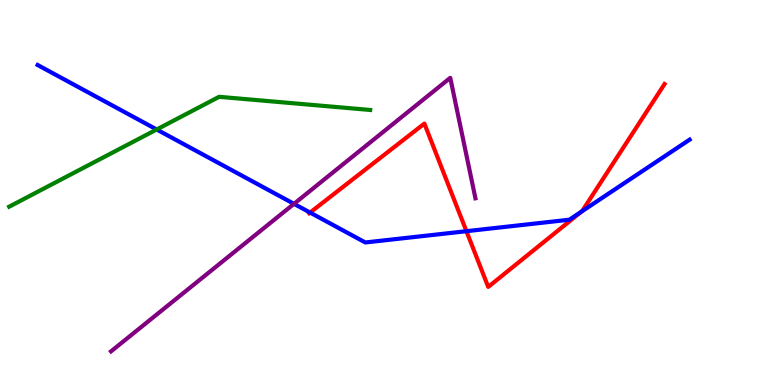[{'lines': ['blue', 'red'], 'intersections': [{'x': 4.0, 'y': 4.48}, {'x': 6.02, 'y': 3.99}, {'x': 7.5, 'y': 4.5}]}, {'lines': ['green', 'red'], 'intersections': []}, {'lines': ['purple', 'red'], 'intersections': []}, {'lines': ['blue', 'green'], 'intersections': [{'x': 2.02, 'y': 6.64}]}, {'lines': ['blue', 'purple'], 'intersections': [{'x': 3.79, 'y': 4.71}]}, {'lines': ['green', 'purple'], 'intersections': []}]